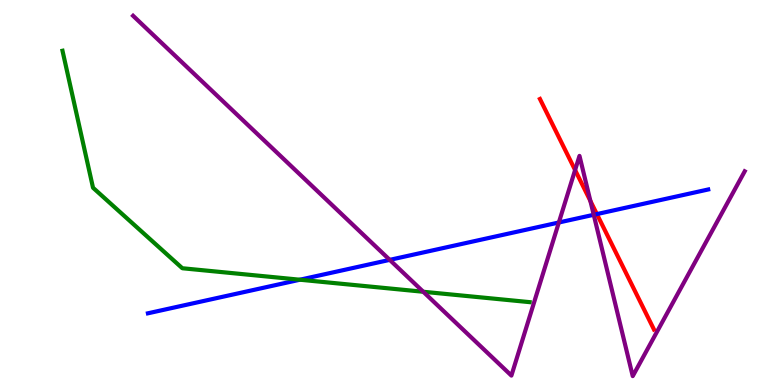[{'lines': ['blue', 'red'], 'intersections': [{'x': 7.7, 'y': 4.44}]}, {'lines': ['green', 'red'], 'intersections': []}, {'lines': ['purple', 'red'], 'intersections': [{'x': 7.42, 'y': 5.58}, {'x': 7.62, 'y': 4.78}]}, {'lines': ['blue', 'green'], 'intersections': [{'x': 3.87, 'y': 2.73}]}, {'lines': ['blue', 'purple'], 'intersections': [{'x': 5.03, 'y': 3.25}, {'x': 7.21, 'y': 4.22}, {'x': 7.66, 'y': 4.42}]}, {'lines': ['green', 'purple'], 'intersections': [{'x': 5.46, 'y': 2.42}]}]